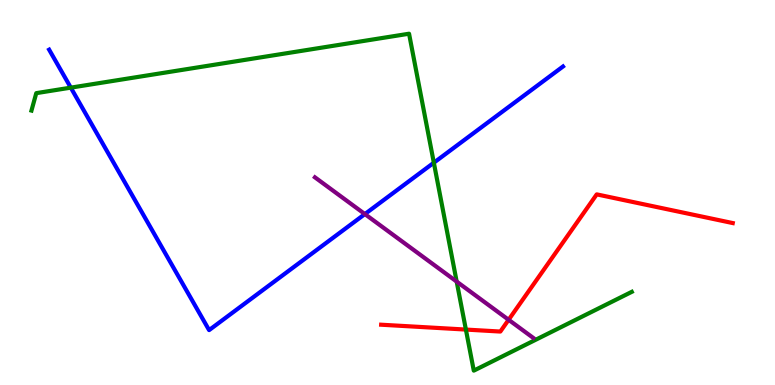[{'lines': ['blue', 'red'], 'intersections': []}, {'lines': ['green', 'red'], 'intersections': [{'x': 6.01, 'y': 1.44}]}, {'lines': ['purple', 'red'], 'intersections': [{'x': 6.56, 'y': 1.69}]}, {'lines': ['blue', 'green'], 'intersections': [{'x': 0.914, 'y': 7.72}, {'x': 5.6, 'y': 5.77}]}, {'lines': ['blue', 'purple'], 'intersections': [{'x': 4.71, 'y': 4.44}]}, {'lines': ['green', 'purple'], 'intersections': [{'x': 5.89, 'y': 2.69}]}]